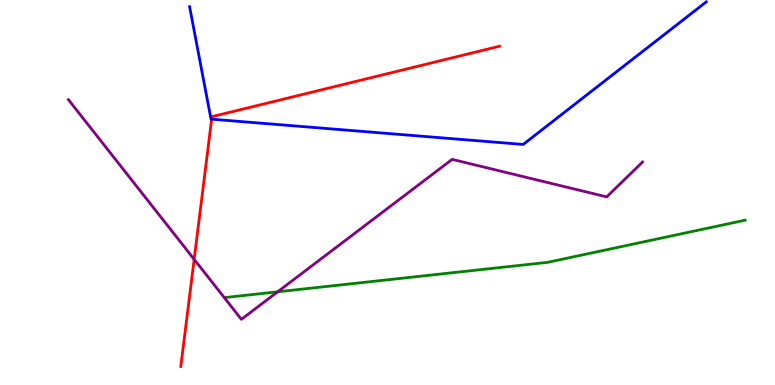[{'lines': ['blue', 'red'], 'intersections': [{'x': 2.73, 'y': 6.9}]}, {'lines': ['green', 'red'], 'intersections': []}, {'lines': ['purple', 'red'], 'intersections': [{'x': 2.51, 'y': 3.26}]}, {'lines': ['blue', 'green'], 'intersections': []}, {'lines': ['blue', 'purple'], 'intersections': []}, {'lines': ['green', 'purple'], 'intersections': [{'x': 3.58, 'y': 2.42}]}]